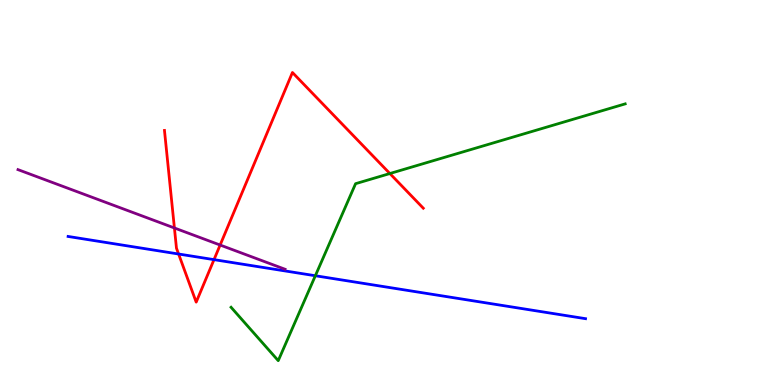[{'lines': ['blue', 'red'], 'intersections': [{'x': 2.3, 'y': 3.4}, {'x': 2.76, 'y': 3.26}]}, {'lines': ['green', 'red'], 'intersections': [{'x': 5.03, 'y': 5.49}]}, {'lines': ['purple', 'red'], 'intersections': [{'x': 2.25, 'y': 4.08}, {'x': 2.84, 'y': 3.64}]}, {'lines': ['blue', 'green'], 'intersections': [{'x': 4.07, 'y': 2.84}]}, {'lines': ['blue', 'purple'], 'intersections': []}, {'lines': ['green', 'purple'], 'intersections': []}]